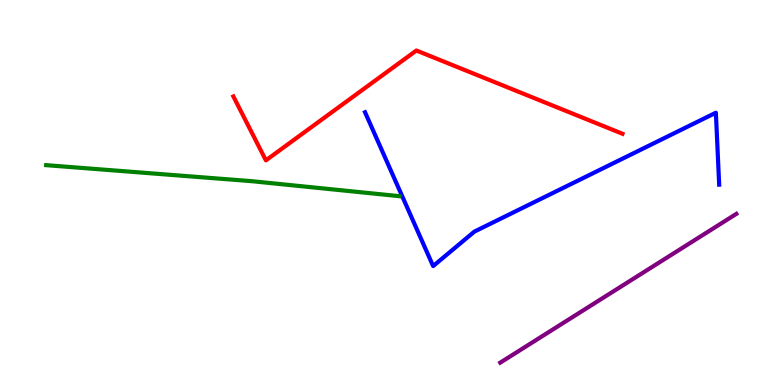[{'lines': ['blue', 'red'], 'intersections': []}, {'lines': ['green', 'red'], 'intersections': []}, {'lines': ['purple', 'red'], 'intersections': []}, {'lines': ['blue', 'green'], 'intersections': []}, {'lines': ['blue', 'purple'], 'intersections': []}, {'lines': ['green', 'purple'], 'intersections': []}]